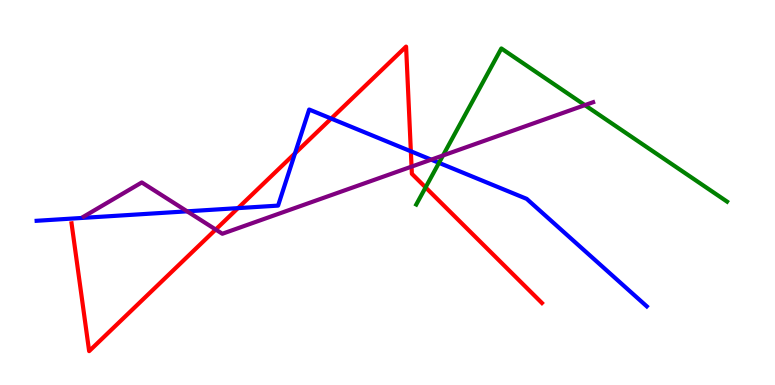[{'lines': ['blue', 'red'], 'intersections': [{'x': 3.07, 'y': 4.59}, {'x': 3.81, 'y': 6.02}, {'x': 4.27, 'y': 6.92}, {'x': 5.3, 'y': 6.07}]}, {'lines': ['green', 'red'], 'intersections': [{'x': 5.49, 'y': 5.13}]}, {'lines': ['purple', 'red'], 'intersections': [{'x': 2.78, 'y': 4.04}, {'x': 5.31, 'y': 5.67}]}, {'lines': ['blue', 'green'], 'intersections': [{'x': 5.66, 'y': 5.77}]}, {'lines': ['blue', 'purple'], 'intersections': [{'x': 2.41, 'y': 4.51}, {'x': 5.56, 'y': 5.85}]}, {'lines': ['green', 'purple'], 'intersections': [{'x': 5.72, 'y': 5.96}, {'x': 7.55, 'y': 7.27}]}]